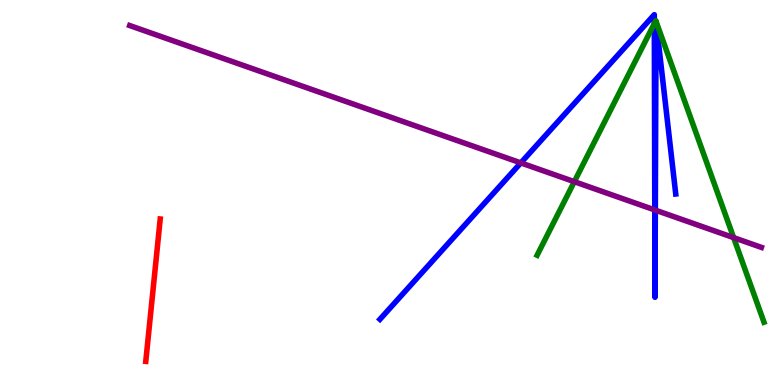[{'lines': ['blue', 'red'], 'intersections': []}, {'lines': ['green', 'red'], 'intersections': []}, {'lines': ['purple', 'red'], 'intersections': []}, {'lines': ['blue', 'green'], 'intersections': [{'x': 8.44, 'y': 9.39}, {'x': 8.47, 'y': 9.44}, {'x': 8.47, 'y': 9.44}]}, {'lines': ['blue', 'purple'], 'intersections': [{'x': 6.72, 'y': 5.77}, {'x': 8.45, 'y': 4.55}, {'x': 8.46, 'y': 4.54}]}, {'lines': ['green', 'purple'], 'intersections': [{'x': 7.41, 'y': 5.28}, {'x': 9.47, 'y': 3.83}]}]